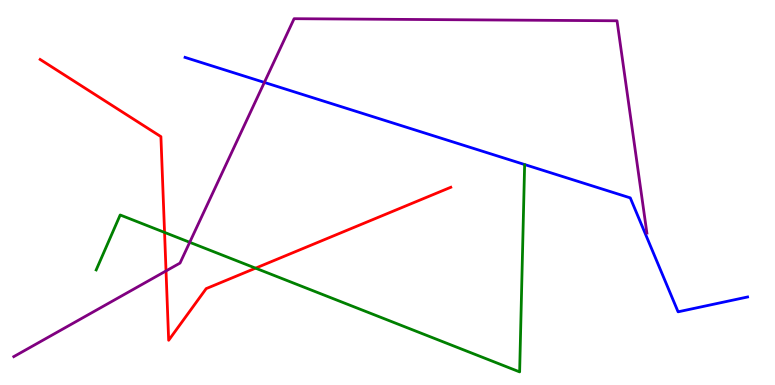[{'lines': ['blue', 'red'], 'intersections': []}, {'lines': ['green', 'red'], 'intersections': [{'x': 2.12, 'y': 3.96}, {'x': 3.3, 'y': 3.03}]}, {'lines': ['purple', 'red'], 'intersections': [{'x': 2.14, 'y': 2.96}]}, {'lines': ['blue', 'green'], 'intersections': []}, {'lines': ['blue', 'purple'], 'intersections': [{'x': 3.41, 'y': 7.86}]}, {'lines': ['green', 'purple'], 'intersections': [{'x': 2.45, 'y': 3.71}]}]